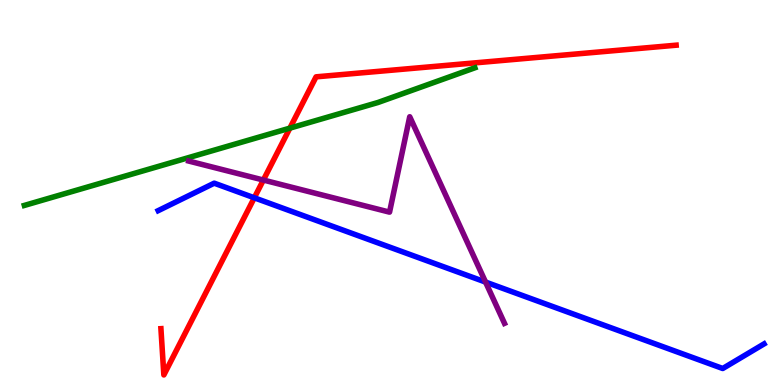[{'lines': ['blue', 'red'], 'intersections': [{'x': 3.28, 'y': 4.86}]}, {'lines': ['green', 'red'], 'intersections': [{'x': 3.74, 'y': 6.67}]}, {'lines': ['purple', 'red'], 'intersections': [{'x': 3.4, 'y': 5.32}]}, {'lines': ['blue', 'green'], 'intersections': []}, {'lines': ['blue', 'purple'], 'intersections': [{'x': 6.27, 'y': 2.67}]}, {'lines': ['green', 'purple'], 'intersections': []}]